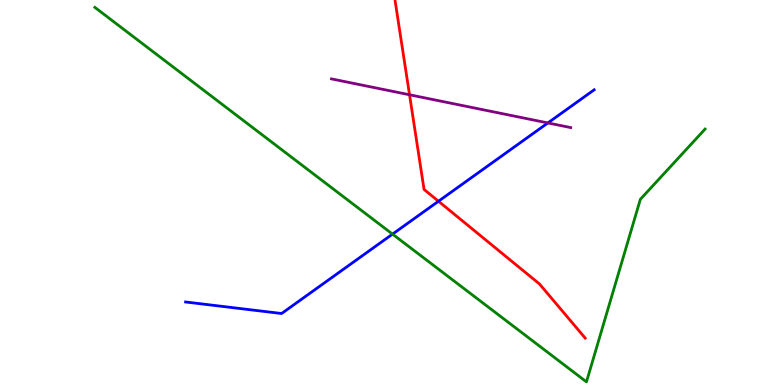[{'lines': ['blue', 'red'], 'intersections': [{'x': 5.66, 'y': 4.77}]}, {'lines': ['green', 'red'], 'intersections': []}, {'lines': ['purple', 'red'], 'intersections': [{'x': 5.28, 'y': 7.54}]}, {'lines': ['blue', 'green'], 'intersections': [{'x': 5.06, 'y': 3.92}]}, {'lines': ['blue', 'purple'], 'intersections': [{'x': 7.07, 'y': 6.81}]}, {'lines': ['green', 'purple'], 'intersections': []}]